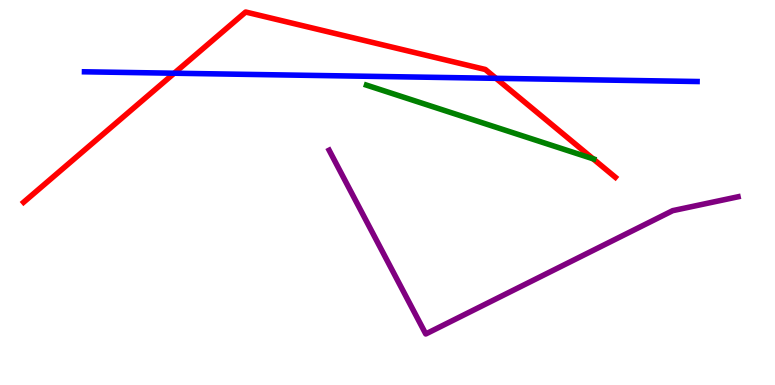[{'lines': ['blue', 'red'], 'intersections': [{'x': 2.25, 'y': 8.1}, {'x': 6.4, 'y': 7.97}]}, {'lines': ['green', 'red'], 'intersections': [{'x': 7.65, 'y': 5.88}]}, {'lines': ['purple', 'red'], 'intersections': []}, {'lines': ['blue', 'green'], 'intersections': []}, {'lines': ['blue', 'purple'], 'intersections': []}, {'lines': ['green', 'purple'], 'intersections': []}]